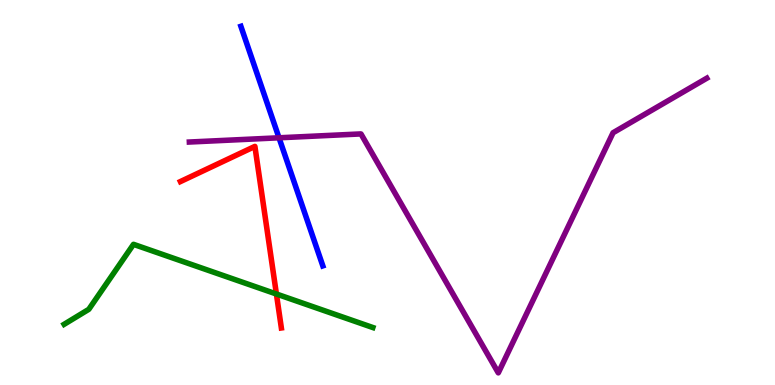[{'lines': ['blue', 'red'], 'intersections': []}, {'lines': ['green', 'red'], 'intersections': [{'x': 3.57, 'y': 2.36}]}, {'lines': ['purple', 'red'], 'intersections': []}, {'lines': ['blue', 'green'], 'intersections': []}, {'lines': ['blue', 'purple'], 'intersections': [{'x': 3.6, 'y': 6.42}]}, {'lines': ['green', 'purple'], 'intersections': []}]